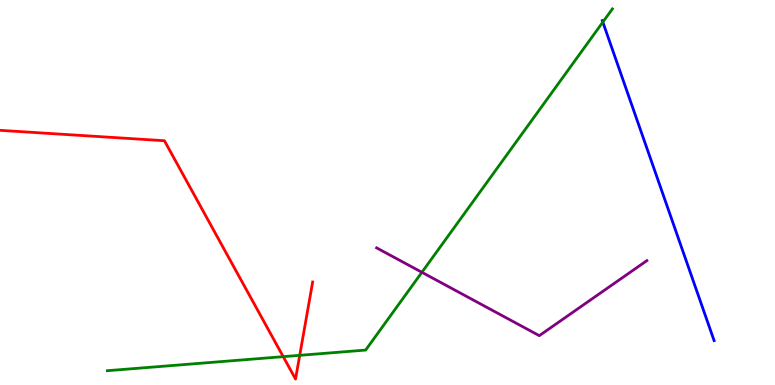[{'lines': ['blue', 'red'], 'intersections': []}, {'lines': ['green', 'red'], 'intersections': [{'x': 3.65, 'y': 0.736}, {'x': 3.87, 'y': 0.77}]}, {'lines': ['purple', 'red'], 'intersections': []}, {'lines': ['blue', 'green'], 'intersections': [{'x': 7.78, 'y': 9.43}]}, {'lines': ['blue', 'purple'], 'intersections': []}, {'lines': ['green', 'purple'], 'intersections': [{'x': 5.44, 'y': 2.93}]}]